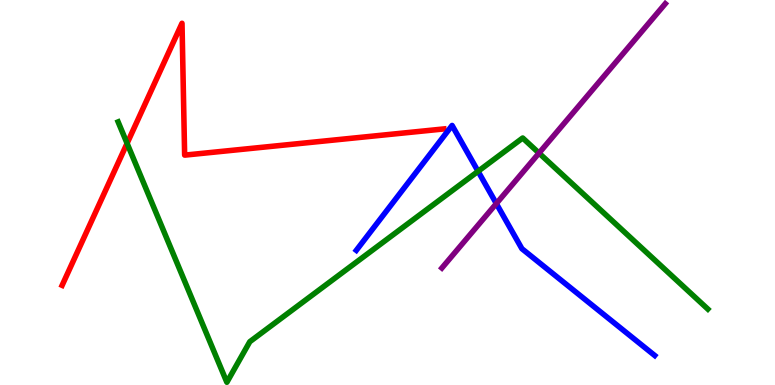[{'lines': ['blue', 'red'], 'intersections': []}, {'lines': ['green', 'red'], 'intersections': [{'x': 1.64, 'y': 6.28}]}, {'lines': ['purple', 'red'], 'intersections': []}, {'lines': ['blue', 'green'], 'intersections': [{'x': 6.17, 'y': 5.55}]}, {'lines': ['blue', 'purple'], 'intersections': [{'x': 6.4, 'y': 4.71}]}, {'lines': ['green', 'purple'], 'intersections': [{'x': 6.96, 'y': 6.02}]}]